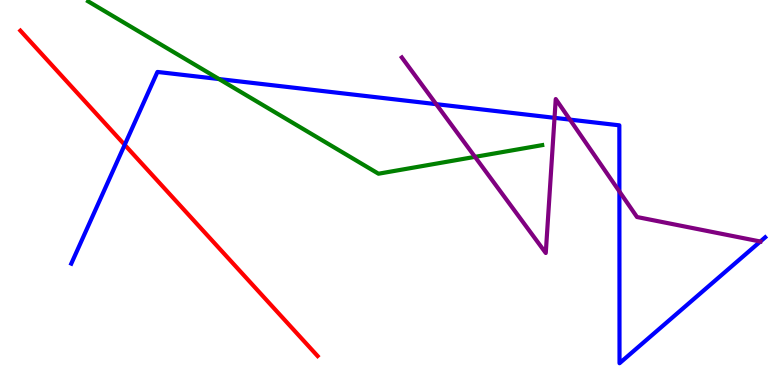[{'lines': ['blue', 'red'], 'intersections': [{'x': 1.61, 'y': 6.24}]}, {'lines': ['green', 'red'], 'intersections': []}, {'lines': ['purple', 'red'], 'intersections': []}, {'lines': ['blue', 'green'], 'intersections': [{'x': 2.83, 'y': 7.95}]}, {'lines': ['blue', 'purple'], 'intersections': [{'x': 5.63, 'y': 7.29}, {'x': 7.16, 'y': 6.94}, {'x': 7.35, 'y': 6.89}, {'x': 7.99, 'y': 5.03}, {'x': 9.81, 'y': 3.73}]}, {'lines': ['green', 'purple'], 'intersections': [{'x': 6.13, 'y': 5.93}]}]